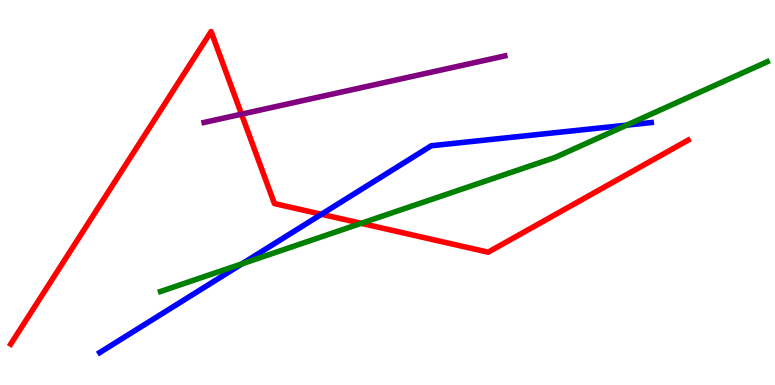[{'lines': ['blue', 'red'], 'intersections': [{'x': 4.15, 'y': 4.43}]}, {'lines': ['green', 'red'], 'intersections': [{'x': 4.66, 'y': 4.2}]}, {'lines': ['purple', 'red'], 'intersections': [{'x': 3.12, 'y': 7.03}]}, {'lines': ['blue', 'green'], 'intersections': [{'x': 3.12, 'y': 3.15}, {'x': 8.09, 'y': 6.75}]}, {'lines': ['blue', 'purple'], 'intersections': []}, {'lines': ['green', 'purple'], 'intersections': []}]